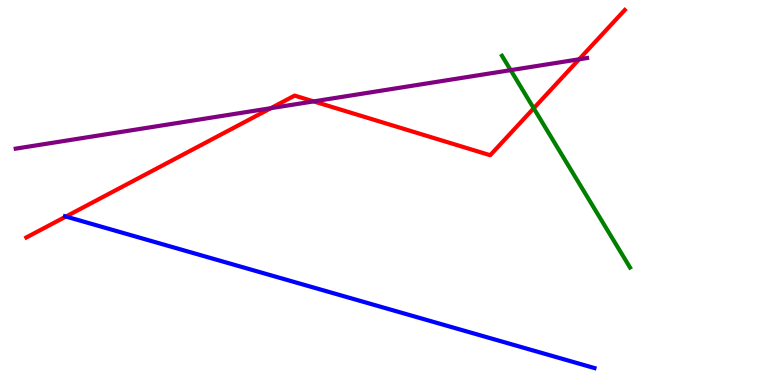[{'lines': ['blue', 'red'], 'intersections': [{'x': 0.851, 'y': 4.38}]}, {'lines': ['green', 'red'], 'intersections': [{'x': 6.89, 'y': 7.19}]}, {'lines': ['purple', 'red'], 'intersections': [{'x': 3.49, 'y': 7.19}, {'x': 4.05, 'y': 7.37}, {'x': 7.47, 'y': 8.46}]}, {'lines': ['blue', 'green'], 'intersections': []}, {'lines': ['blue', 'purple'], 'intersections': []}, {'lines': ['green', 'purple'], 'intersections': [{'x': 6.59, 'y': 8.18}]}]